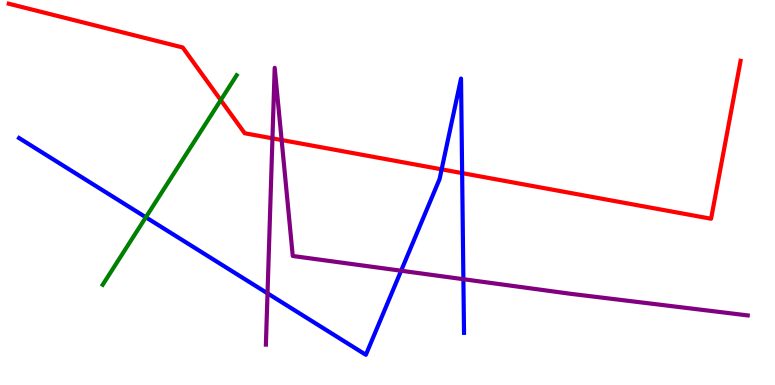[{'lines': ['blue', 'red'], 'intersections': [{'x': 5.7, 'y': 5.6}, {'x': 5.96, 'y': 5.5}]}, {'lines': ['green', 'red'], 'intersections': [{'x': 2.85, 'y': 7.4}]}, {'lines': ['purple', 'red'], 'intersections': [{'x': 3.52, 'y': 6.41}, {'x': 3.63, 'y': 6.36}]}, {'lines': ['blue', 'green'], 'intersections': [{'x': 1.88, 'y': 4.36}]}, {'lines': ['blue', 'purple'], 'intersections': [{'x': 3.45, 'y': 2.38}, {'x': 5.18, 'y': 2.97}, {'x': 5.98, 'y': 2.75}]}, {'lines': ['green', 'purple'], 'intersections': []}]